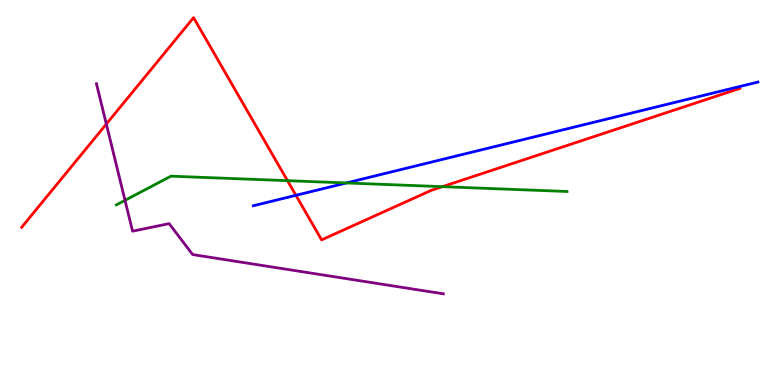[{'lines': ['blue', 'red'], 'intersections': [{'x': 3.82, 'y': 4.93}]}, {'lines': ['green', 'red'], 'intersections': [{'x': 3.71, 'y': 5.31}, {'x': 5.71, 'y': 5.15}]}, {'lines': ['purple', 'red'], 'intersections': [{'x': 1.37, 'y': 6.78}]}, {'lines': ['blue', 'green'], 'intersections': [{'x': 4.47, 'y': 5.25}]}, {'lines': ['blue', 'purple'], 'intersections': []}, {'lines': ['green', 'purple'], 'intersections': [{'x': 1.61, 'y': 4.8}]}]